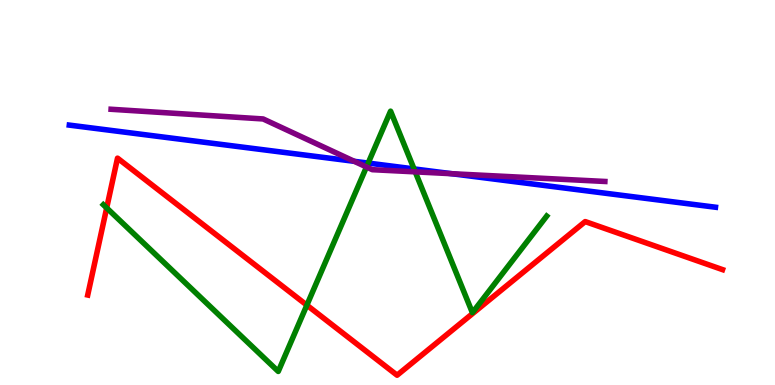[{'lines': ['blue', 'red'], 'intersections': []}, {'lines': ['green', 'red'], 'intersections': [{'x': 1.38, 'y': 4.6}, {'x': 3.96, 'y': 2.07}]}, {'lines': ['purple', 'red'], 'intersections': []}, {'lines': ['blue', 'green'], 'intersections': [{'x': 4.75, 'y': 5.76}, {'x': 5.34, 'y': 5.61}]}, {'lines': ['blue', 'purple'], 'intersections': [{'x': 4.57, 'y': 5.81}, {'x': 5.83, 'y': 5.49}]}, {'lines': ['green', 'purple'], 'intersections': [{'x': 4.73, 'y': 5.66}, {'x': 5.36, 'y': 5.54}]}]